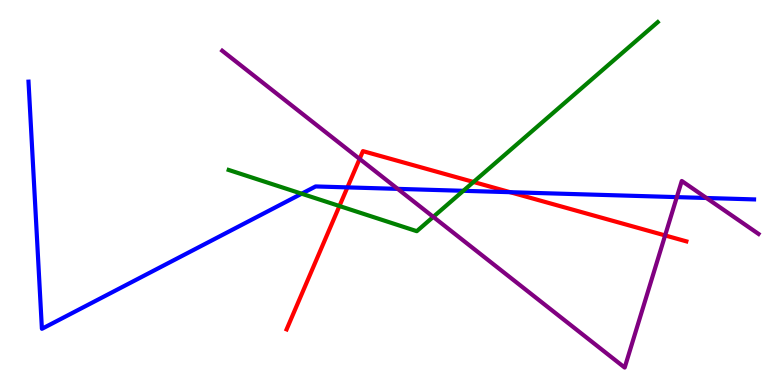[{'lines': ['blue', 'red'], 'intersections': [{'x': 4.48, 'y': 5.13}, {'x': 6.58, 'y': 5.01}]}, {'lines': ['green', 'red'], 'intersections': [{'x': 4.38, 'y': 4.65}, {'x': 6.11, 'y': 5.27}]}, {'lines': ['purple', 'red'], 'intersections': [{'x': 4.64, 'y': 5.87}, {'x': 8.58, 'y': 3.88}]}, {'lines': ['blue', 'green'], 'intersections': [{'x': 3.89, 'y': 4.97}, {'x': 5.98, 'y': 5.04}]}, {'lines': ['blue', 'purple'], 'intersections': [{'x': 5.13, 'y': 5.09}, {'x': 8.73, 'y': 4.88}, {'x': 9.12, 'y': 4.86}]}, {'lines': ['green', 'purple'], 'intersections': [{'x': 5.59, 'y': 4.37}]}]